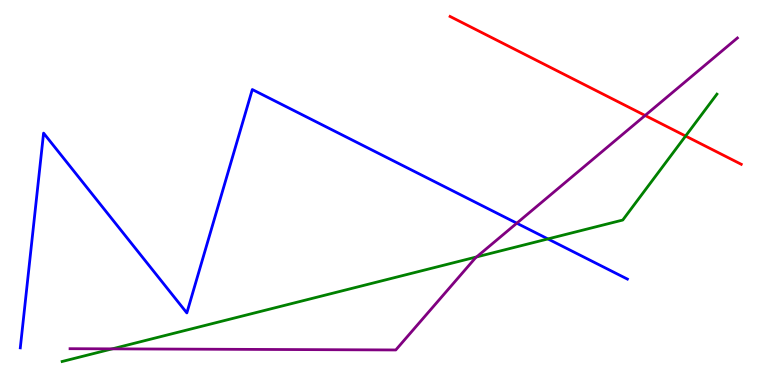[{'lines': ['blue', 'red'], 'intersections': []}, {'lines': ['green', 'red'], 'intersections': [{'x': 8.85, 'y': 6.47}]}, {'lines': ['purple', 'red'], 'intersections': [{'x': 8.32, 'y': 7.0}]}, {'lines': ['blue', 'green'], 'intersections': [{'x': 7.07, 'y': 3.79}]}, {'lines': ['blue', 'purple'], 'intersections': [{'x': 6.67, 'y': 4.2}]}, {'lines': ['green', 'purple'], 'intersections': [{'x': 1.45, 'y': 0.939}, {'x': 6.15, 'y': 3.33}]}]